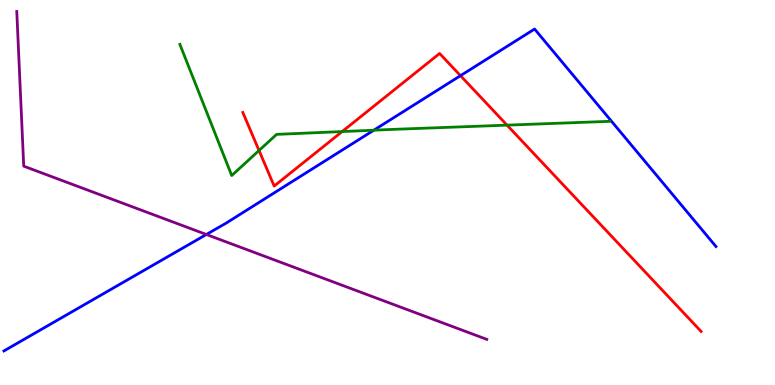[{'lines': ['blue', 'red'], 'intersections': [{'x': 5.94, 'y': 8.03}]}, {'lines': ['green', 'red'], 'intersections': [{'x': 3.34, 'y': 6.09}, {'x': 4.42, 'y': 6.58}, {'x': 6.54, 'y': 6.75}]}, {'lines': ['purple', 'red'], 'intersections': []}, {'lines': ['blue', 'green'], 'intersections': [{'x': 4.82, 'y': 6.62}]}, {'lines': ['blue', 'purple'], 'intersections': [{'x': 2.66, 'y': 3.91}]}, {'lines': ['green', 'purple'], 'intersections': []}]